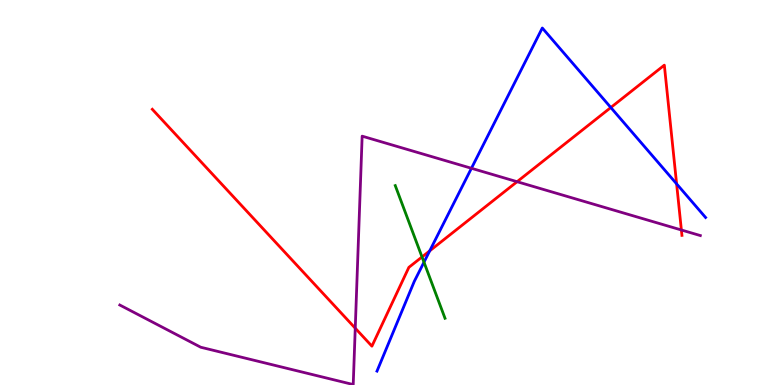[{'lines': ['blue', 'red'], 'intersections': [{'x': 5.54, 'y': 3.48}, {'x': 7.88, 'y': 7.21}, {'x': 8.73, 'y': 5.22}]}, {'lines': ['green', 'red'], 'intersections': [{'x': 5.45, 'y': 3.33}]}, {'lines': ['purple', 'red'], 'intersections': [{'x': 4.58, 'y': 1.48}, {'x': 6.67, 'y': 5.28}, {'x': 8.79, 'y': 4.03}]}, {'lines': ['blue', 'green'], 'intersections': [{'x': 5.47, 'y': 3.19}]}, {'lines': ['blue', 'purple'], 'intersections': [{'x': 6.08, 'y': 5.63}]}, {'lines': ['green', 'purple'], 'intersections': []}]